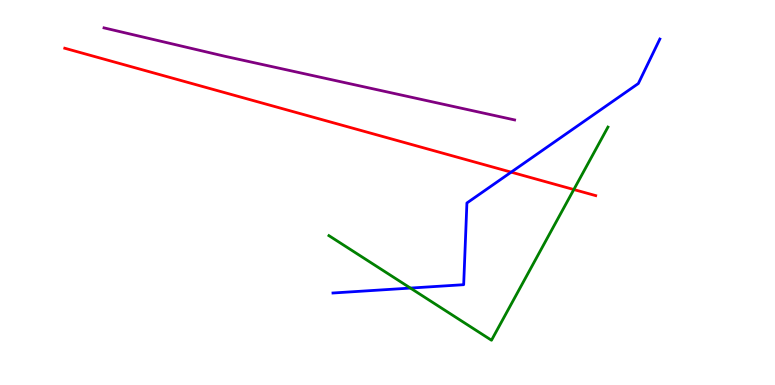[{'lines': ['blue', 'red'], 'intersections': [{'x': 6.6, 'y': 5.53}]}, {'lines': ['green', 'red'], 'intersections': [{'x': 7.4, 'y': 5.08}]}, {'lines': ['purple', 'red'], 'intersections': []}, {'lines': ['blue', 'green'], 'intersections': [{'x': 5.3, 'y': 2.52}]}, {'lines': ['blue', 'purple'], 'intersections': []}, {'lines': ['green', 'purple'], 'intersections': []}]